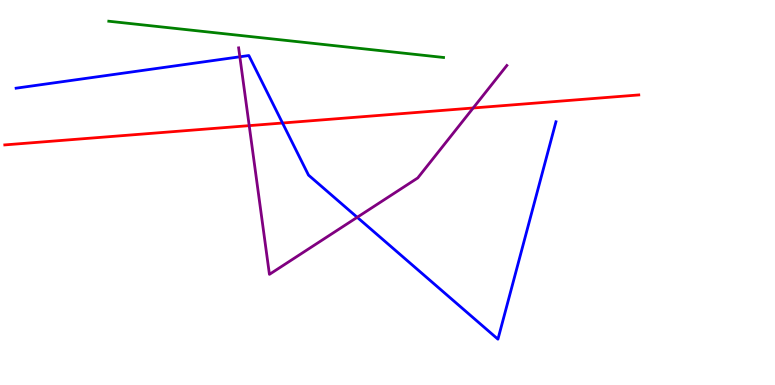[{'lines': ['blue', 'red'], 'intersections': [{'x': 3.65, 'y': 6.8}]}, {'lines': ['green', 'red'], 'intersections': []}, {'lines': ['purple', 'red'], 'intersections': [{'x': 3.22, 'y': 6.74}, {'x': 6.11, 'y': 7.2}]}, {'lines': ['blue', 'green'], 'intersections': []}, {'lines': ['blue', 'purple'], 'intersections': [{'x': 3.09, 'y': 8.52}, {'x': 4.61, 'y': 4.36}]}, {'lines': ['green', 'purple'], 'intersections': []}]